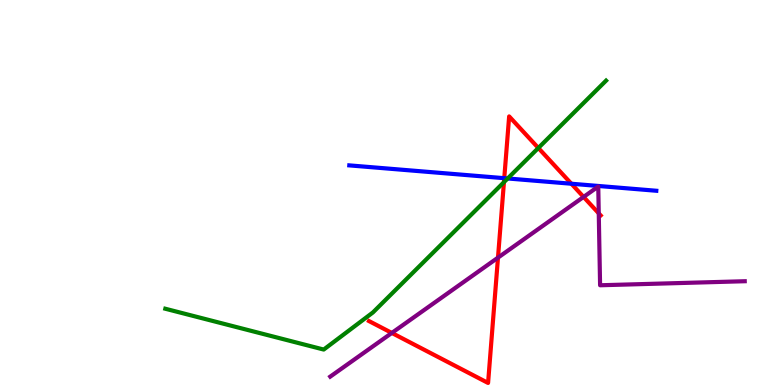[{'lines': ['blue', 'red'], 'intersections': [{'x': 6.51, 'y': 5.37}, {'x': 7.37, 'y': 5.23}]}, {'lines': ['green', 'red'], 'intersections': [{'x': 6.5, 'y': 5.27}, {'x': 6.95, 'y': 6.16}]}, {'lines': ['purple', 'red'], 'intersections': [{'x': 5.06, 'y': 1.35}, {'x': 6.43, 'y': 3.31}, {'x': 7.53, 'y': 4.88}, {'x': 7.73, 'y': 4.46}]}, {'lines': ['blue', 'green'], 'intersections': [{'x': 6.55, 'y': 5.36}]}, {'lines': ['blue', 'purple'], 'intersections': []}, {'lines': ['green', 'purple'], 'intersections': []}]